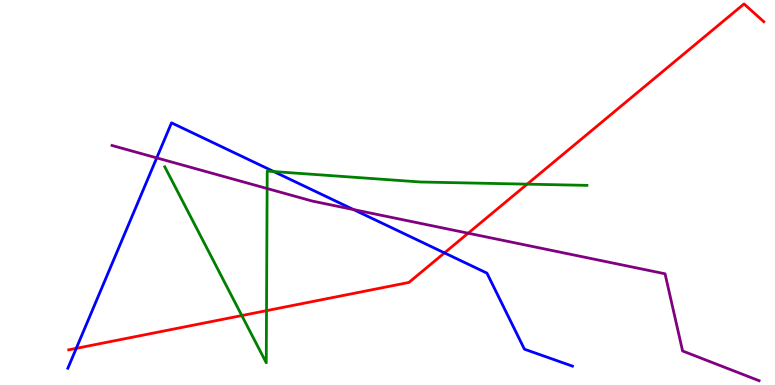[{'lines': ['blue', 'red'], 'intersections': [{'x': 0.984, 'y': 0.952}, {'x': 5.74, 'y': 3.43}]}, {'lines': ['green', 'red'], 'intersections': [{'x': 3.12, 'y': 1.8}, {'x': 3.44, 'y': 1.93}, {'x': 6.8, 'y': 5.22}]}, {'lines': ['purple', 'red'], 'intersections': [{'x': 6.04, 'y': 3.94}]}, {'lines': ['blue', 'green'], 'intersections': [{'x': 3.53, 'y': 5.54}]}, {'lines': ['blue', 'purple'], 'intersections': [{'x': 2.02, 'y': 5.9}, {'x': 4.56, 'y': 4.56}]}, {'lines': ['green', 'purple'], 'intersections': [{'x': 3.45, 'y': 5.1}]}]